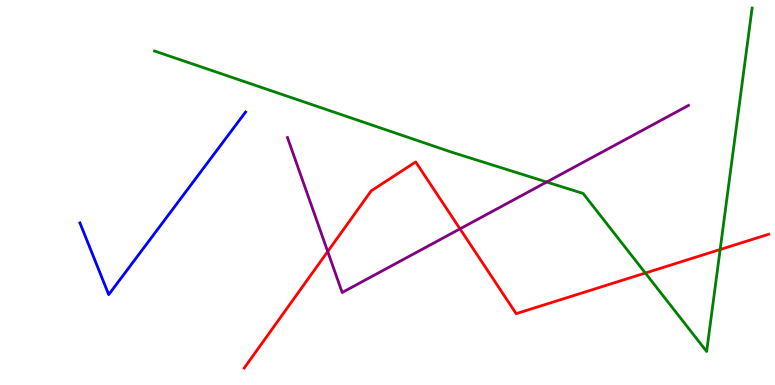[{'lines': ['blue', 'red'], 'intersections': []}, {'lines': ['green', 'red'], 'intersections': [{'x': 8.33, 'y': 2.91}, {'x': 9.29, 'y': 3.52}]}, {'lines': ['purple', 'red'], 'intersections': [{'x': 4.23, 'y': 3.47}, {'x': 5.94, 'y': 4.06}]}, {'lines': ['blue', 'green'], 'intersections': []}, {'lines': ['blue', 'purple'], 'intersections': []}, {'lines': ['green', 'purple'], 'intersections': [{'x': 7.05, 'y': 5.27}]}]